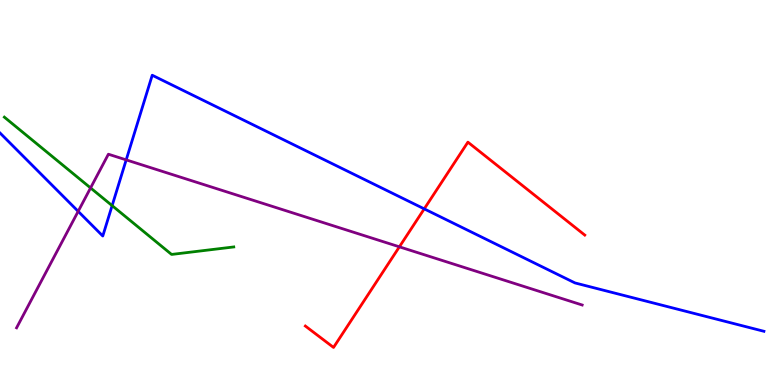[{'lines': ['blue', 'red'], 'intersections': [{'x': 5.47, 'y': 4.57}]}, {'lines': ['green', 'red'], 'intersections': []}, {'lines': ['purple', 'red'], 'intersections': [{'x': 5.15, 'y': 3.59}]}, {'lines': ['blue', 'green'], 'intersections': [{'x': 1.45, 'y': 4.66}]}, {'lines': ['blue', 'purple'], 'intersections': [{'x': 1.01, 'y': 4.51}, {'x': 1.63, 'y': 5.85}]}, {'lines': ['green', 'purple'], 'intersections': [{'x': 1.17, 'y': 5.12}]}]